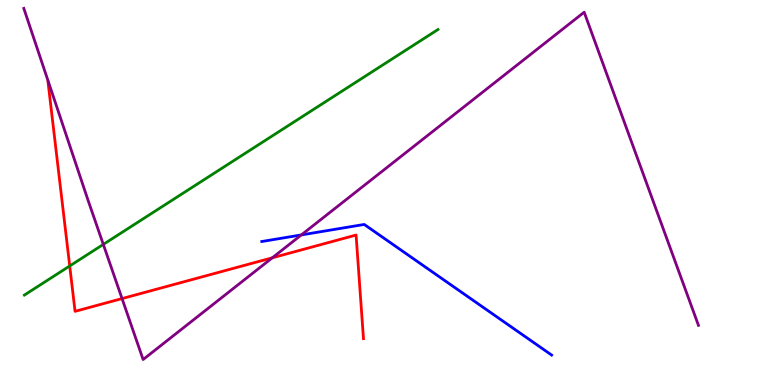[{'lines': ['blue', 'red'], 'intersections': []}, {'lines': ['green', 'red'], 'intersections': [{'x': 0.899, 'y': 3.09}]}, {'lines': ['purple', 'red'], 'intersections': [{'x': 1.57, 'y': 2.24}, {'x': 3.51, 'y': 3.3}]}, {'lines': ['blue', 'green'], 'intersections': []}, {'lines': ['blue', 'purple'], 'intersections': [{'x': 3.89, 'y': 3.9}]}, {'lines': ['green', 'purple'], 'intersections': [{'x': 1.33, 'y': 3.65}]}]